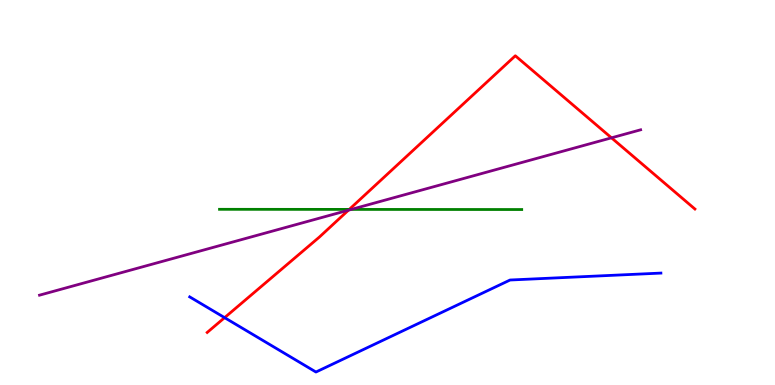[{'lines': ['blue', 'red'], 'intersections': [{'x': 2.9, 'y': 1.75}]}, {'lines': ['green', 'red'], 'intersections': [{'x': 4.51, 'y': 4.56}]}, {'lines': ['purple', 'red'], 'intersections': [{'x': 4.5, 'y': 4.54}, {'x': 7.89, 'y': 6.42}]}, {'lines': ['blue', 'green'], 'intersections': []}, {'lines': ['blue', 'purple'], 'intersections': []}, {'lines': ['green', 'purple'], 'intersections': [{'x': 4.53, 'y': 4.56}]}]